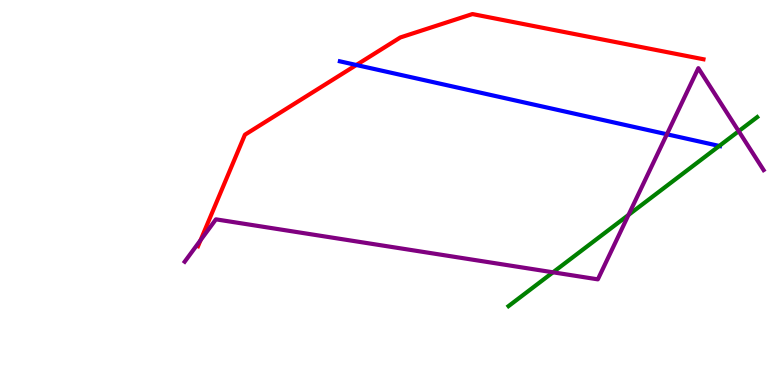[{'lines': ['blue', 'red'], 'intersections': [{'x': 4.6, 'y': 8.31}]}, {'lines': ['green', 'red'], 'intersections': []}, {'lines': ['purple', 'red'], 'intersections': [{'x': 2.59, 'y': 3.76}]}, {'lines': ['blue', 'green'], 'intersections': [{'x': 9.28, 'y': 6.21}]}, {'lines': ['blue', 'purple'], 'intersections': [{'x': 8.61, 'y': 6.51}]}, {'lines': ['green', 'purple'], 'intersections': [{'x': 7.14, 'y': 2.93}, {'x': 8.11, 'y': 4.42}, {'x': 9.53, 'y': 6.59}]}]